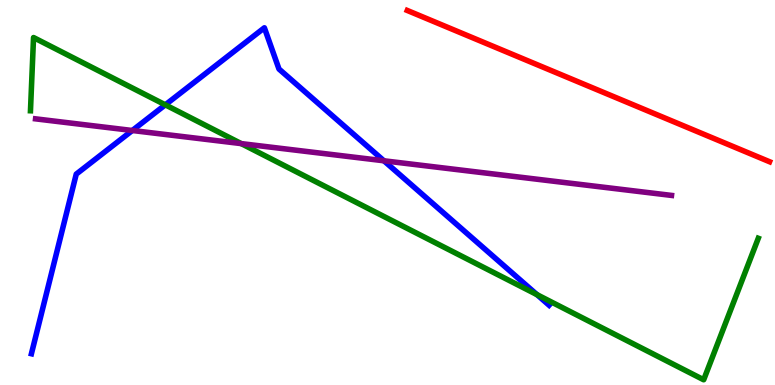[{'lines': ['blue', 'red'], 'intersections': []}, {'lines': ['green', 'red'], 'intersections': []}, {'lines': ['purple', 'red'], 'intersections': []}, {'lines': ['blue', 'green'], 'intersections': [{'x': 2.13, 'y': 7.28}, {'x': 6.93, 'y': 2.35}]}, {'lines': ['blue', 'purple'], 'intersections': [{'x': 1.71, 'y': 6.61}, {'x': 4.95, 'y': 5.82}]}, {'lines': ['green', 'purple'], 'intersections': [{'x': 3.11, 'y': 6.27}]}]